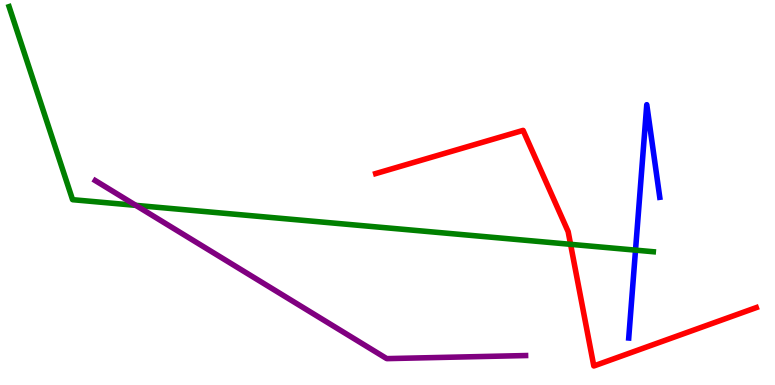[{'lines': ['blue', 'red'], 'intersections': []}, {'lines': ['green', 'red'], 'intersections': [{'x': 7.36, 'y': 3.65}]}, {'lines': ['purple', 'red'], 'intersections': []}, {'lines': ['blue', 'green'], 'intersections': [{'x': 8.2, 'y': 3.5}]}, {'lines': ['blue', 'purple'], 'intersections': []}, {'lines': ['green', 'purple'], 'intersections': [{'x': 1.75, 'y': 4.67}]}]